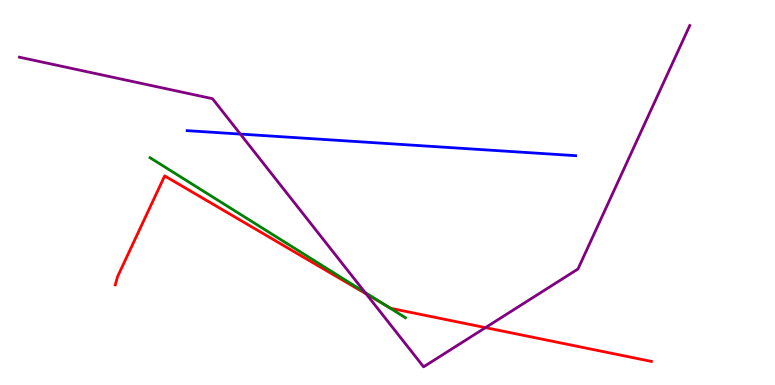[{'lines': ['blue', 'red'], 'intersections': []}, {'lines': ['green', 'red'], 'intersections': [{'x': 4.97, 'y': 2.08}]}, {'lines': ['purple', 'red'], 'intersections': [{'x': 4.72, 'y': 2.37}, {'x': 6.26, 'y': 1.49}]}, {'lines': ['blue', 'green'], 'intersections': []}, {'lines': ['blue', 'purple'], 'intersections': [{'x': 3.1, 'y': 6.52}]}, {'lines': ['green', 'purple'], 'intersections': [{'x': 4.71, 'y': 2.41}]}]